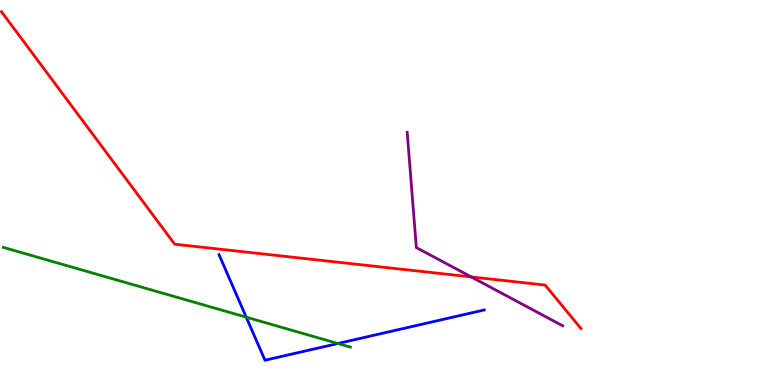[{'lines': ['blue', 'red'], 'intersections': []}, {'lines': ['green', 'red'], 'intersections': []}, {'lines': ['purple', 'red'], 'intersections': [{'x': 6.08, 'y': 2.81}]}, {'lines': ['blue', 'green'], 'intersections': [{'x': 3.18, 'y': 1.76}, {'x': 4.36, 'y': 1.08}]}, {'lines': ['blue', 'purple'], 'intersections': []}, {'lines': ['green', 'purple'], 'intersections': []}]